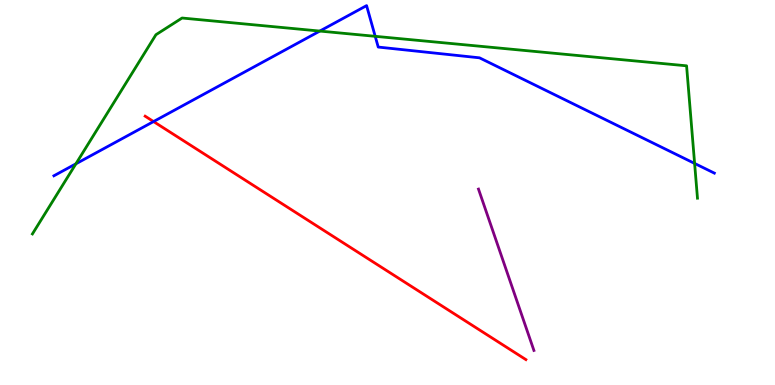[{'lines': ['blue', 'red'], 'intersections': [{'x': 1.98, 'y': 6.84}]}, {'lines': ['green', 'red'], 'intersections': []}, {'lines': ['purple', 'red'], 'intersections': []}, {'lines': ['blue', 'green'], 'intersections': [{'x': 0.979, 'y': 5.74}, {'x': 4.13, 'y': 9.19}, {'x': 4.84, 'y': 9.06}, {'x': 8.96, 'y': 5.76}]}, {'lines': ['blue', 'purple'], 'intersections': []}, {'lines': ['green', 'purple'], 'intersections': []}]